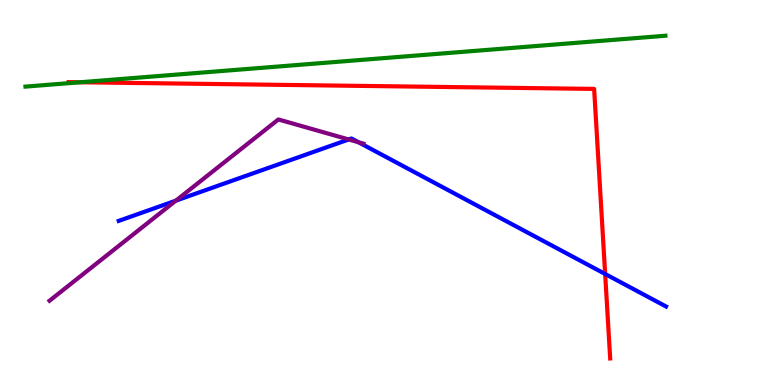[{'lines': ['blue', 'red'], 'intersections': [{'x': 7.81, 'y': 2.88}]}, {'lines': ['green', 'red'], 'intersections': [{'x': 1.03, 'y': 7.86}]}, {'lines': ['purple', 'red'], 'intersections': []}, {'lines': ['blue', 'green'], 'intersections': []}, {'lines': ['blue', 'purple'], 'intersections': [{'x': 2.27, 'y': 4.79}, {'x': 4.5, 'y': 6.38}, {'x': 4.63, 'y': 6.31}]}, {'lines': ['green', 'purple'], 'intersections': []}]